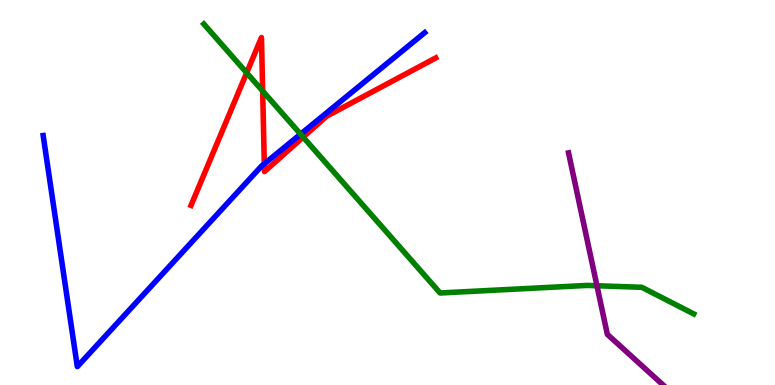[{'lines': ['blue', 'red'], 'intersections': [{'x': 3.41, 'y': 5.74}]}, {'lines': ['green', 'red'], 'intersections': [{'x': 3.18, 'y': 8.11}, {'x': 3.39, 'y': 7.64}, {'x': 3.91, 'y': 6.44}]}, {'lines': ['purple', 'red'], 'intersections': []}, {'lines': ['blue', 'green'], 'intersections': [{'x': 3.88, 'y': 6.52}]}, {'lines': ['blue', 'purple'], 'intersections': []}, {'lines': ['green', 'purple'], 'intersections': [{'x': 7.7, 'y': 2.58}]}]